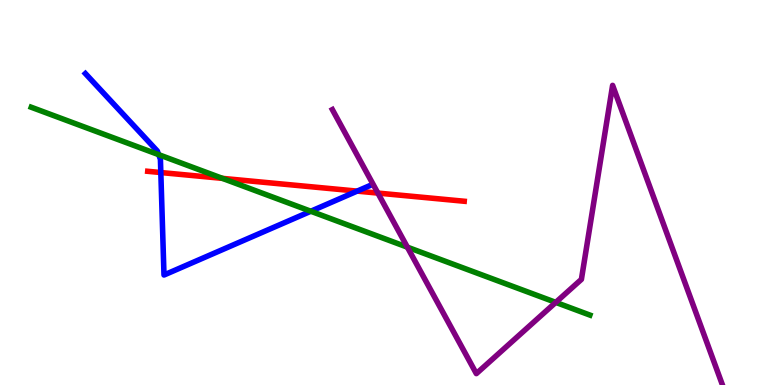[{'lines': ['blue', 'red'], 'intersections': [{'x': 2.08, 'y': 5.52}, {'x': 4.61, 'y': 5.04}]}, {'lines': ['green', 'red'], 'intersections': [{'x': 2.87, 'y': 5.37}]}, {'lines': ['purple', 'red'], 'intersections': [{'x': 4.88, 'y': 4.98}]}, {'lines': ['blue', 'green'], 'intersections': [{'x': 2.05, 'y': 5.98}, {'x': 4.01, 'y': 4.51}]}, {'lines': ['blue', 'purple'], 'intersections': []}, {'lines': ['green', 'purple'], 'intersections': [{'x': 5.26, 'y': 3.58}, {'x': 7.17, 'y': 2.15}]}]